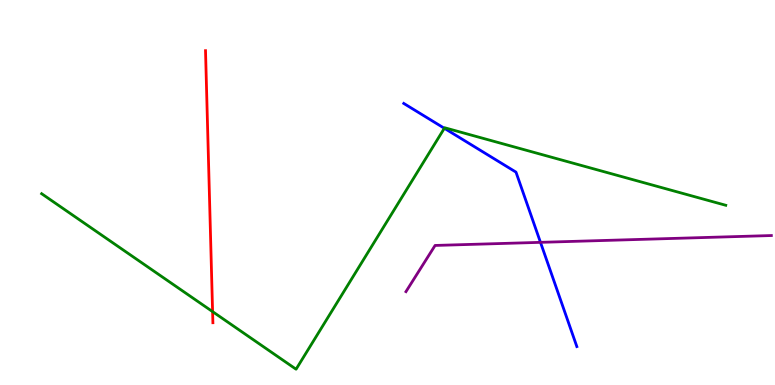[{'lines': ['blue', 'red'], 'intersections': []}, {'lines': ['green', 'red'], 'intersections': [{'x': 2.74, 'y': 1.91}]}, {'lines': ['purple', 'red'], 'intersections': []}, {'lines': ['blue', 'green'], 'intersections': [{'x': 5.73, 'y': 6.67}]}, {'lines': ['blue', 'purple'], 'intersections': [{'x': 6.97, 'y': 3.71}]}, {'lines': ['green', 'purple'], 'intersections': []}]